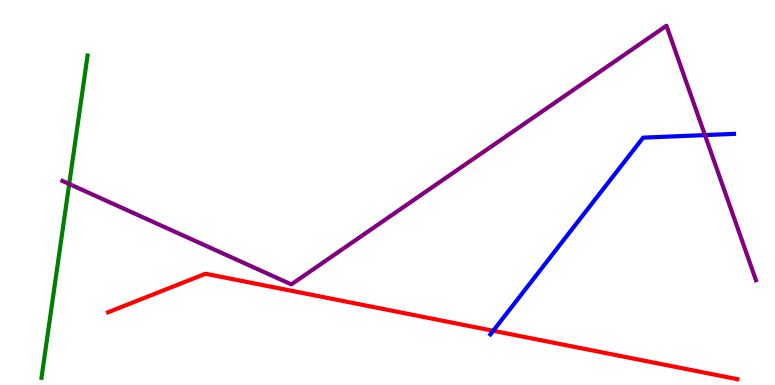[{'lines': ['blue', 'red'], 'intersections': [{'x': 6.36, 'y': 1.41}]}, {'lines': ['green', 'red'], 'intersections': []}, {'lines': ['purple', 'red'], 'intersections': []}, {'lines': ['blue', 'green'], 'intersections': []}, {'lines': ['blue', 'purple'], 'intersections': [{'x': 9.1, 'y': 6.49}]}, {'lines': ['green', 'purple'], 'intersections': [{'x': 0.893, 'y': 5.22}]}]